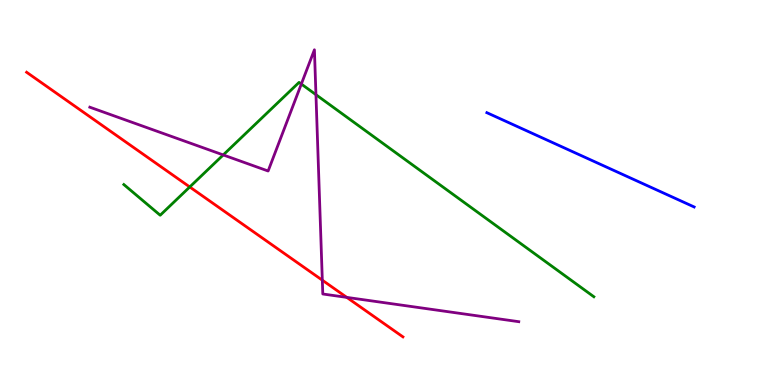[{'lines': ['blue', 'red'], 'intersections': []}, {'lines': ['green', 'red'], 'intersections': [{'x': 2.45, 'y': 5.14}]}, {'lines': ['purple', 'red'], 'intersections': [{'x': 4.16, 'y': 2.72}, {'x': 4.47, 'y': 2.28}]}, {'lines': ['blue', 'green'], 'intersections': []}, {'lines': ['blue', 'purple'], 'intersections': []}, {'lines': ['green', 'purple'], 'intersections': [{'x': 2.88, 'y': 5.98}, {'x': 3.89, 'y': 7.82}, {'x': 4.08, 'y': 7.54}]}]